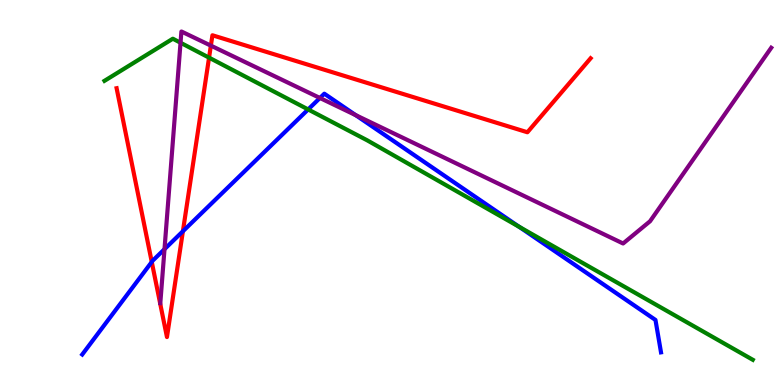[{'lines': ['blue', 'red'], 'intersections': [{'x': 1.96, 'y': 3.2}, {'x': 2.36, 'y': 3.99}]}, {'lines': ['green', 'red'], 'intersections': [{'x': 2.7, 'y': 8.5}]}, {'lines': ['purple', 'red'], 'intersections': [{'x': 2.72, 'y': 8.81}]}, {'lines': ['blue', 'green'], 'intersections': [{'x': 3.98, 'y': 7.16}, {'x': 6.7, 'y': 4.11}]}, {'lines': ['blue', 'purple'], 'intersections': [{'x': 2.12, 'y': 3.53}, {'x': 4.13, 'y': 7.46}, {'x': 4.59, 'y': 7.01}]}, {'lines': ['green', 'purple'], 'intersections': [{'x': 2.33, 'y': 8.89}]}]